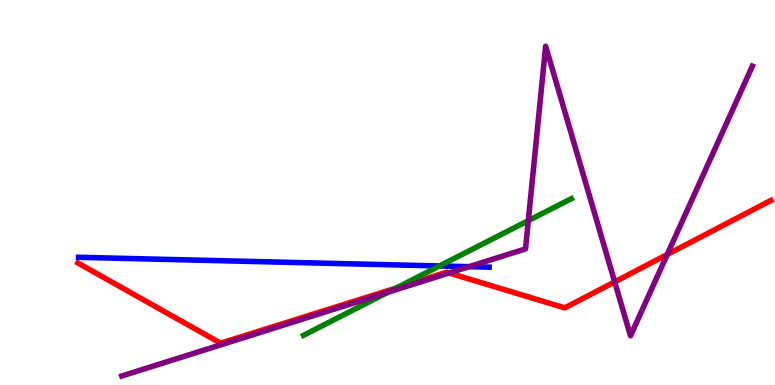[{'lines': ['blue', 'red'], 'intersections': []}, {'lines': ['green', 'red'], 'intersections': [{'x': 5.11, 'y': 2.52}]}, {'lines': ['purple', 'red'], 'intersections': [{'x': 5.79, 'y': 2.91}, {'x': 7.93, 'y': 2.68}, {'x': 8.61, 'y': 3.39}]}, {'lines': ['blue', 'green'], 'intersections': [{'x': 5.67, 'y': 3.09}]}, {'lines': ['blue', 'purple'], 'intersections': [{'x': 6.05, 'y': 3.07}]}, {'lines': ['green', 'purple'], 'intersections': [{'x': 5.01, 'y': 2.41}, {'x': 6.82, 'y': 4.27}]}]